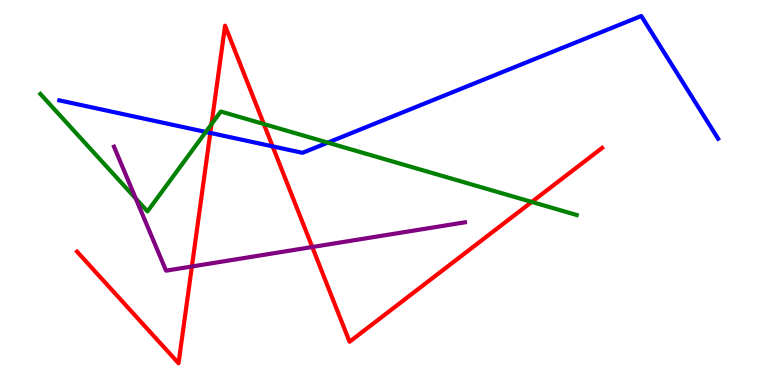[{'lines': ['blue', 'red'], 'intersections': [{'x': 2.71, 'y': 6.55}, {'x': 3.52, 'y': 6.2}]}, {'lines': ['green', 'red'], 'intersections': [{'x': 2.73, 'y': 6.77}, {'x': 3.4, 'y': 6.78}, {'x': 6.86, 'y': 4.75}]}, {'lines': ['purple', 'red'], 'intersections': [{'x': 2.48, 'y': 3.08}, {'x': 4.03, 'y': 3.58}]}, {'lines': ['blue', 'green'], 'intersections': [{'x': 2.66, 'y': 6.57}, {'x': 4.23, 'y': 6.3}]}, {'lines': ['blue', 'purple'], 'intersections': []}, {'lines': ['green', 'purple'], 'intersections': [{'x': 1.75, 'y': 4.84}]}]